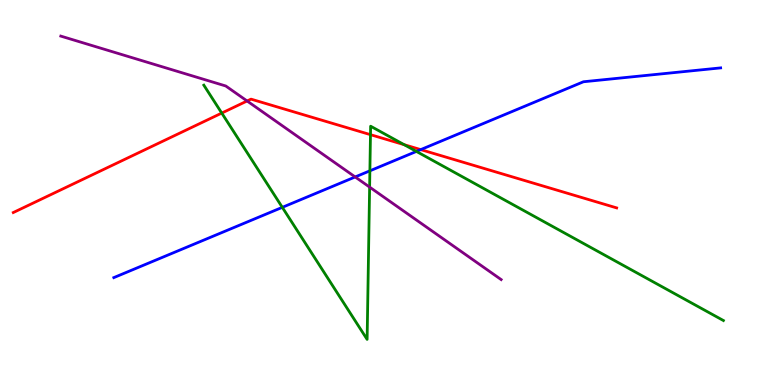[{'lines': ['blue', 'red'], 'intersections': [{'x': 5.43, 'y': 6.11}]}, {'lines': ['green', 'red'], 'intersections': [{'x': 2.86, 'y': 7.06}, {'x': 4.78, 'y': 6.5}, {'x': 5.22, 'y': 6.24}]}, {'lines': ['purple', 'red'], 'intersections': [{'x': 3.19, 'y': 7.38}]}, {'lines': ['blue', 'green'], 'intersections': [{'x': 3.64, 'y': 4.61}, {'x': 4.77, 'y': 5.56}, {'x': 5.37, 'y': 6.07}]}, {'lines': ['blue', 'purple'], 'intersections': [{'x': 4.58, 'y': 5.4}]}, {'lines': ['green', 'purple'], 'intersections': [{'x': 4.77, 'y': 5.14}]}]